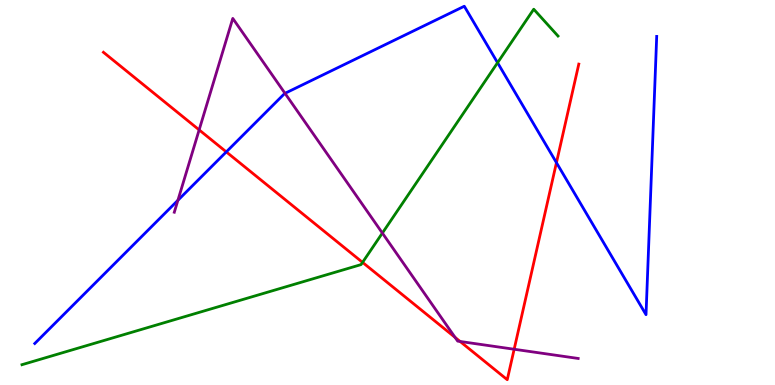[{'lines': ['blue', 'red'], 'intersections': [{'x': 2.92, 'y': 6.05}, {'x': 7.18, 'y': 5.78}]}, {'lines': ['green', 'red'], 'intersections': [{'x': 4.68, 'y': 3.19}]}, {'lines': ['purple', 'red'], 'intersections': [{'x': 2.57, 'y': 6.63}, {'x': 5.87, 'y': 1.24}, {'x': 5.94, 'y': 1.13}, {'x': 6.63, 'y': 0.929}]}, {'lines': ['blue', 'green'], 'intersections': [{'x': 6.42, 'y': 8.37}]}, {'lines': ['blue', 'purple'], 'intersections': [{'x': 2.3, 'y': 4.8}, {'x': 3.68, 'y': 7.58}]}, {'lines': ['green', 'purple'], 'intersections': [{'x': 4.93, 'y': 3.95}]}]